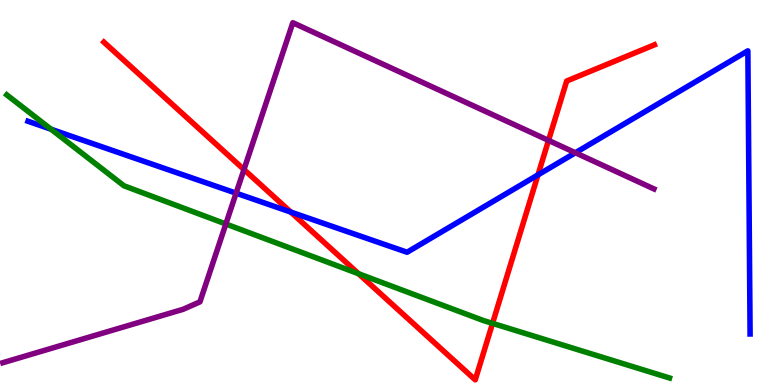[{'lines': ['blue', 'red'], 'intersections': [{'x': 3.75, 'y': 4.49}, {'x': 6.94, 'y': 5.46}]}, {'lines': ['green', 'red'], 'intersections': [{'x': 4.63, 'y': 2.89}, {'x': 6.36, 'y': 1.6}]}, {'lines': ['purple', 'red'], 'intersections': [{'x': 3.15, 'y': 5.6}, {'x': 7.08, 'y': 6.35}]}, {'lines': ['blue', 'green'], 'intersections': [{'x': 0.659, 'y': 6.64}]}, {'lines': ['blue', 'purple'], 'intersections': [{'x': 3.05, 'y': 4.98}, {'x': 7.42, 'y': 6.03}]}, {'lines': ['green', 'purple'], 'intersections': [{'x': 2.91, 'y': 4.18}]}]